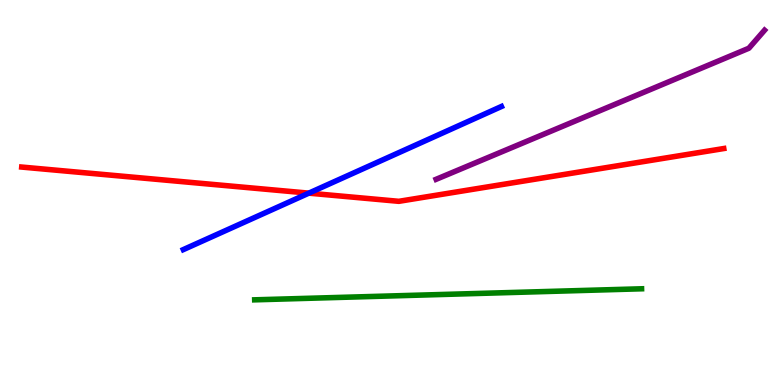[{'lines': ['blue', 'red'], 'intersections': [{'x': 3.98, 'y': 4.98}]}, {'lines': ['green', 'red'], 'intersections': []}, {'lines': ['purple', 'red'], 'intersections': []}, {'lines': ['blue', 'green'], 'intersections': []}, {'lines': ['blue', 'purple'], 'intersections': []}, {'lines': ['green', 'purple'], 'intersections': []}]